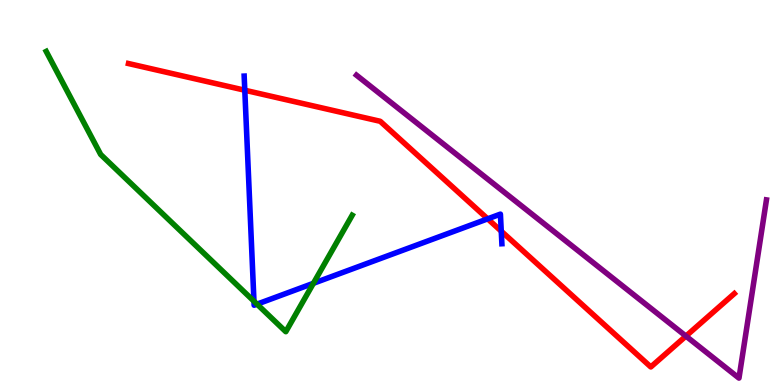[{'lines': ['blue', 'red'], 'intersections': [{'x': 3.16, 'y': 7.66}, {'x': 6.29, 'y': 4.32}, {'x': 6.47, 'y': 4.0}]}, {'lines': ['green', 'red'], 'intersections': []}, {'lines': ['purple', 'red'], 'intersections': [{'x': 8.85, 'y': 1.27}]}, {'lines': ['blue', 'green'], 'intersections': [{'x': 3.28, 'y': 2.18}, {'x': 3.32, 'y': 2.1}, {'x': 4.04, 'y': 2.64}]}, {'lines': ['blue', 'purple'], 'intersections': []}, {'lines': ['green', 'purple'], 'intersections': []}]